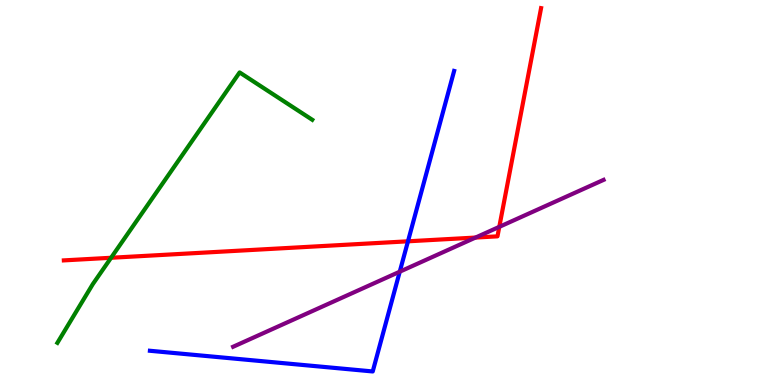[{'lines': ['blue', 'red'], 'intersections': [{'x': 5.26, 'y': 3.73}]}, {'lines': ['green', 'red'], 'intersections': [{'x': 1.43, 'y': 3.3}]}, {'lines': ['purple', 'red'], 'intersections': [{'x': 6.14, 'y': 3.83}, {'x': 6.44, 'y': 4.11}]}, {'lines': ['blue', 'green'], 'intersections': []}, {'lines': ['blue', 'purple'], 'intersections': [{'x': 5.16, 'y': 2.94}]}, {'lines': ['green', 'purple'], 'intersections': []}]